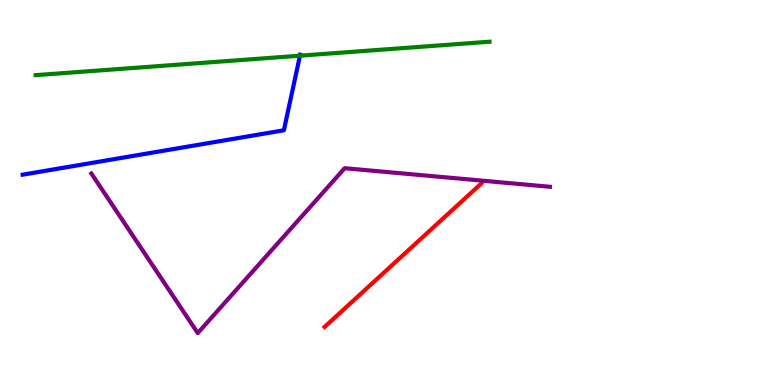[{'lines': ['blue', 'red'], 'intersections': []}, {'lines': ['green', 'red'], 'intersections': []}, {'lines': ['purple', 'red'], 'intersections': []}, {'lines': ['blue', 'green'], 'intersections': [{'x': 3.87, 'y': 8.55}]}, {'lines': ['blue', 'purple'], 'intersections': []}, {'lines': ['green', 'purple'], 'intersections': []}]